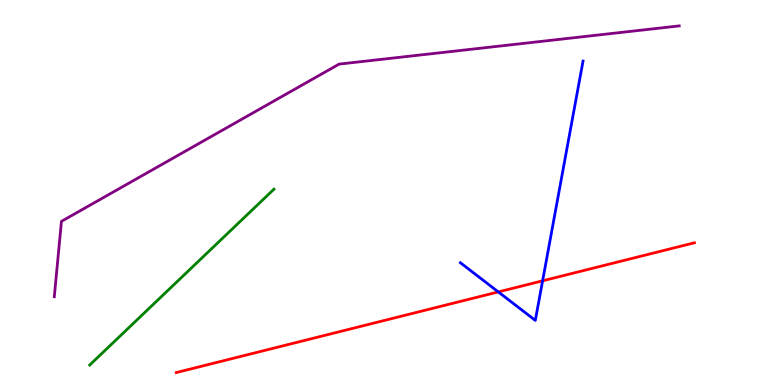[{'lines': ['blue', 'red'], 'intersections': [{'x': 6.43, 'y': 2.42}, {'x': 7.0, 'y': 2.71}]}, {'lines': ['green', 'red'], 'intersections': []}, {'lines': ['purple', 'red'], 'intersections': []}, {'lines': ['blue', 'green'], 'intersections': []}, {'lines': ['blue', 'purple'], 'intersections': []}, {'lines': ['green', 'purple'], 'intersections': []}]